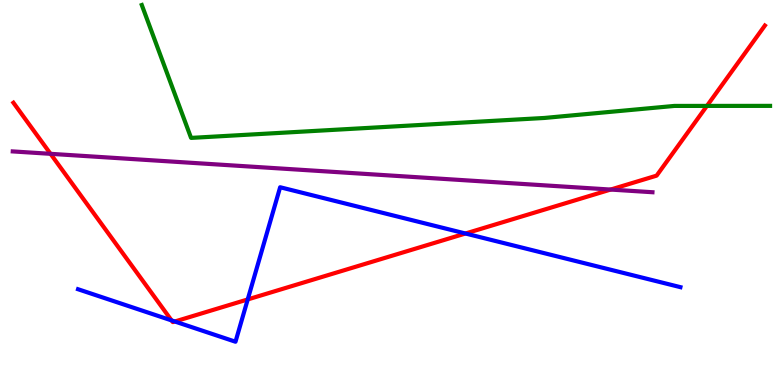[{'lines': ['blue', 'red'], 'intersections': [{'x': 2.21, 'y': 1.68}, {'x': 2.26, 'y': 1.65}, {'x': 3.2, 'y': 2.22}, {'x': 6.01, 'y': 3.93}]}, {'lines': ['green', 'red'], 'intersections': [{'x': 9.12, 'y': 7.25}]}, {'lines': ['purple', 'red'], 'intersections': [{'x': 0.652, 'y': 6.0}, {'x': 7.88, 'y': 5.08}]}, {'lines': ['blue', 'green'], 'intersections': []}, {'lines': ['blue', 'purple'], 'intersections': []}, {'lines': ['green', 'purple'], 'intersections': []}]